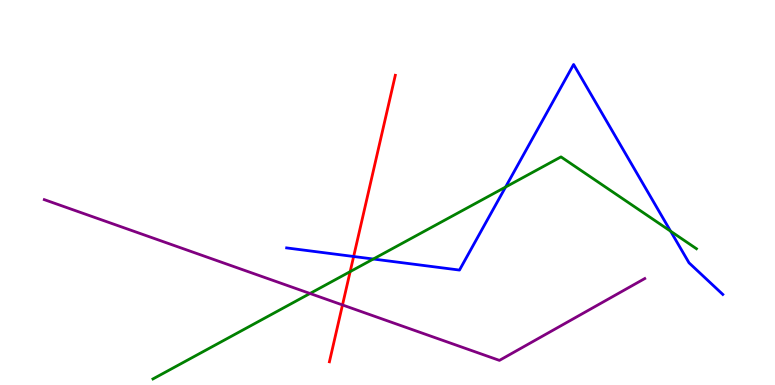[{'lines': ['blue', 'red'], 'intersections': [{'x': 4.56, 'y': 3.34}]}, {'lines': ['green', 'red'], 'intersections': [{'x': 4.52, 'y': 2.94}]}, {'lines': ['purple', 'red'], 'intersections': [{'x': 4.42, 'y': 2.08}]}, {'lines': ['blue', 'green'], 'intersections': [{'x': 4.82, 'y': 3.27}, {'x': 6.52, 'y': 5.14}, {'x': 8.65, 'y': 3.99}]}, {'lines': ['blue', 'purple'], 'intersections': []}, {'lines': ['green', 'purple'], 'intersections': [{'x': 4.0, 'y': 2.38}]}]